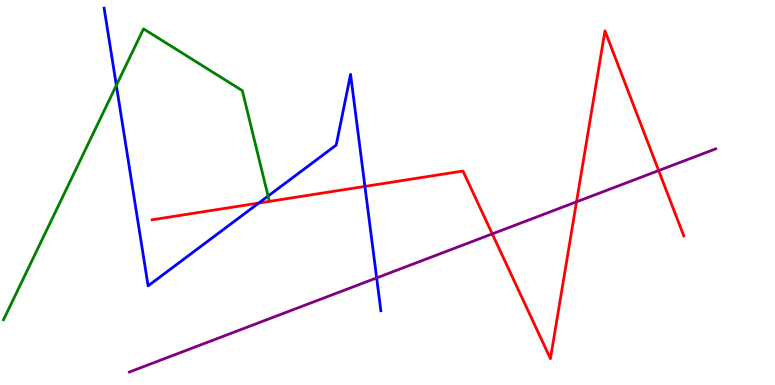[{'lines': ['blue', 'red'], 'intersections': [{'x': 3.34, 'y': 4.73}, {'x': 4.71, 'y': 5.16}]}, {'lines': ['green', 'red'], 'intersections': []}, {'lines': ['purple', 'red'], 'intersections': [{'x': 6.35, 'y': 3.92}, {'x': 7.44, 'y': 4.76}, {'x': 8.5, 'y': 5.57}]}, {'lines': ['blue', 'green'], 'intersections': [{'x': 1.5, 'y': 7.78}, {'x': 3.46, 'y': 4.91}]}, {'lines': ['blue', 'purple'], 'intersections': [{'x': 4.86, 'y': 2.78}]}, {'lines': ['green', 'purple'], 'intersections': []}]